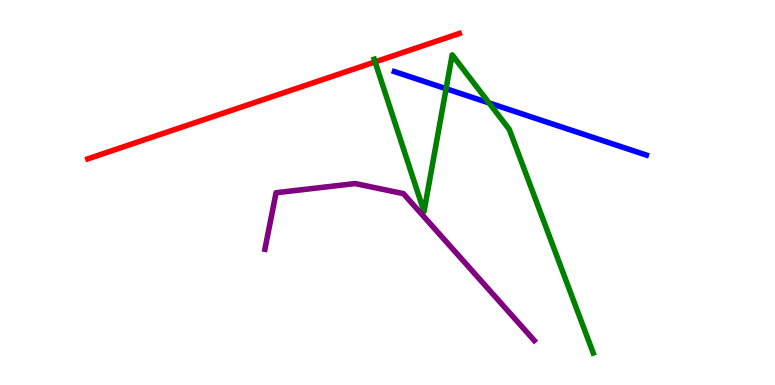[{'lines': ['blue', 'red'], 'intersections': []}, {'lines': ['green', 'red'], 'intersections': [{'x': 4.84, 'y': 8.39}]}, {'lines': ['purple', 'red'], 'intersections': []}, {'lines': ['blue', 'green'], 'intersections': [{'x': 5.76, 'y': 7.7}, {'x': 6.31, 'y': 7.33}]}, {'lines': ['blue', 'purple'], 'intersections': []}, {'lines': ['green', 'purple'], 'intersections': []}]